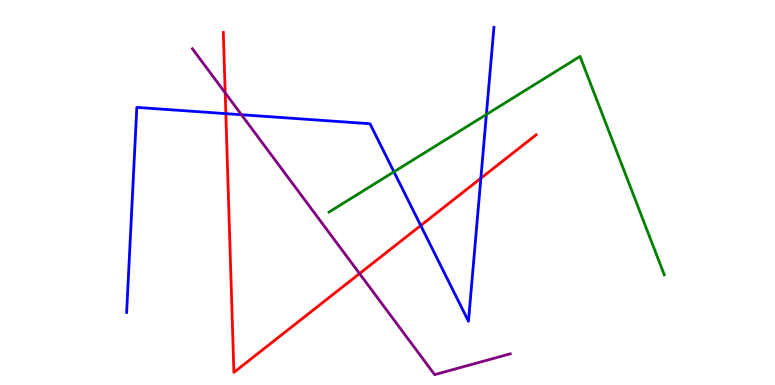[{'lines': ['blue', 'red'], 'intersections': [{'x': 2.91, 'y': 7.05}, {'x': 5.43, 'y': 4.14}, {'x': 6.2, 'y': 5.37}]}, {'lines': ['green', 'red'], 'intersections': []}, {'lines': ['purple', 'red'], 'intersections': [{'x': 2.91, 'y': 7.59}, {'x': 4.64, 'y': 2.89}]}, {'lines': ['blue', 'green'], 'intersections': [{'x': 5.08, 'y': 5.54}, {'x': 6.28, 'y': 7.03}]}, {'lines': ['blue', 'purple'], 'intersections': [{'x': 3.12, 'y': 7.02}]}, {'lines': ['green', 'purple'], 'intersections': []}]